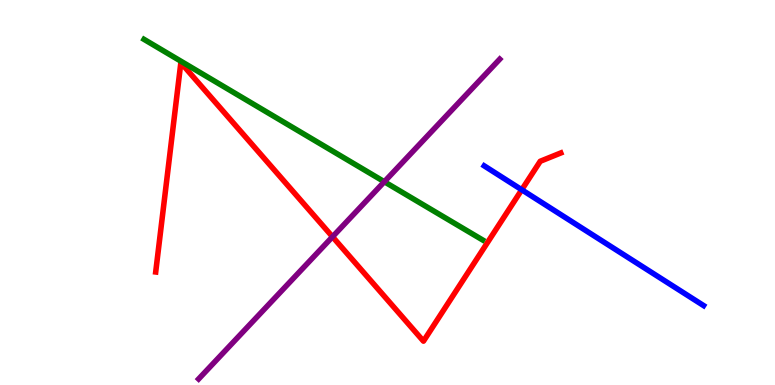[{'lines': ['blue', 'red'], 'intersections': [{'x': 6.73, 'y': 5.07}]}, {'lines': ['green', 'red'], 'intersections': []}, {'lines': ['purple', 'red'], 'intersections': [{'x': 4.29, 'y': 3.85}]}, {'lines': ['blue', 'green'], 'intersections': []}, {'lines': ['blue', 'purple'], 'intersections': []}, {'lines': ['green', 'purple'], 'intersections': [{'x': 4.96, 'y': 5.28}]}]